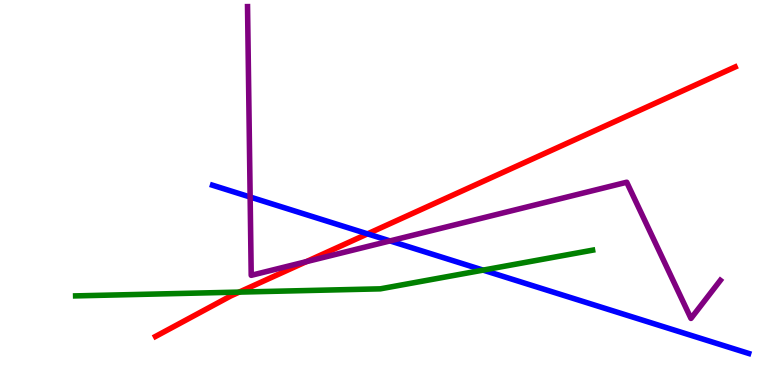[{'lines': ['blue', 'red'], 'intersections': [{'x': 4.74, 'y': 3.93}]}, {'lines': ['green', 'red'], 'intersections': [{'x': 3.09, 'y': 2.41}]}, {'lines': ['purple', 'red'], 'intersections': [{'x': 3.95, 'y': 3.2}]}, {'lines': ['blue', 'green'], 'intersections': [{'x': 6.23, 'y': 2.98}]}, {'lines': ['blue', 'purple'], 'intersections': [{'x': 3.23, 'y': 4.88}, {'x': 5.03, 'y': 3.74}]}, {'lines': ['green', 'purple'], 'intersections': []}]